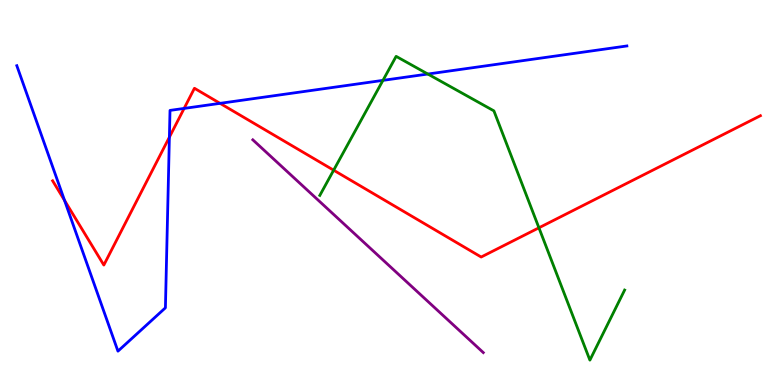[{'lines': ['blue', 'red'], 'intersections': [{'x': 0.833, 'y': 4.79}, {'x': 2.19, 'y': 6.44}, {'x': 2.38, 'y': 7.18}, {'x': 2.84, 'y': 7.32}]}, {'lines': ['green', 'red'], 'intersections': [{'x': 4.31, 'y': 5.58}, {'x': 6.95, 'y': 4.08}]}, {'lines': ['purple', 'red'], 'intersections': []}, {'lines': ['blue', 'green'], 'intersections': [{'x': 4.94, 'y': 7.91}, {'x': 5.52, 'y': 8.08}]}, {'lines': ['blue', 'purple'], 'intersections': []}, {'lines': ['green', 'purple'], 'intersections': []}]